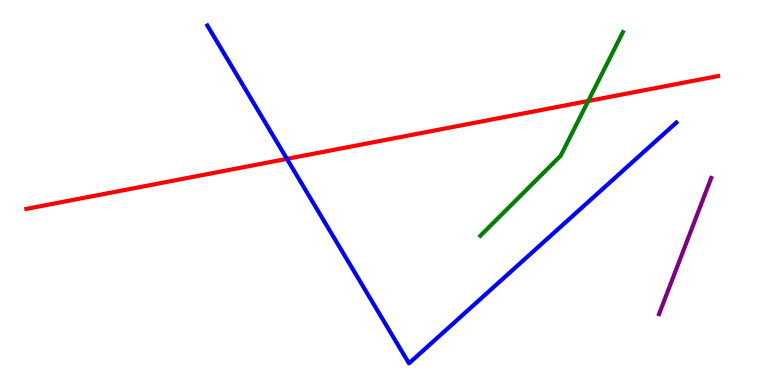[{'lines': ['blue', 'red'], 'intersections': [{'x': 3.7, 'y': 5.87}]}, {'lines': ['green', 'red'], 'intersections': [{'x': 7.59, 'y': 7.38}]}, {'lines': ['purple', 'red'], 'intersections': []}, {'lines': ['blue', 'green'], 'intersections': []}, {'lines': ['blue', 'purple'], 'intersections': []}, {'lines': ['green', 'purple'], 'intersections': []}]